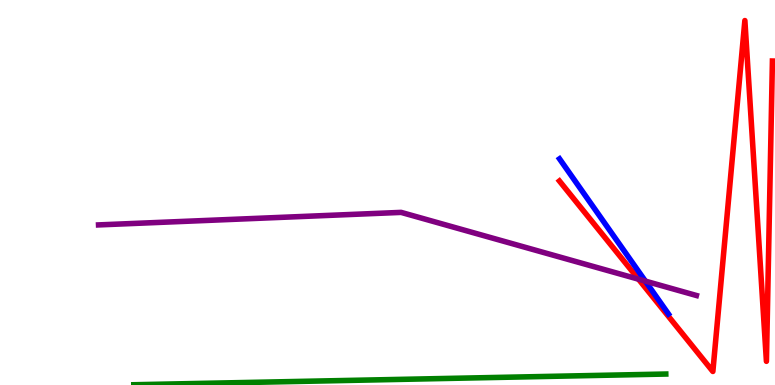[{'lines': ['blue', 'red'], 'intersections': []}, {'lines': ['green', 'red'], 'intersections': []}, {'lines': ['purple', 'red'], 'intersections': [{'x': 8.24, 'y': 2.75}]}, {'lines': ['blue', 'green'], 'intersections': []}, {'lines': ['blue', 'purple'], 'intersections': [{'x': 8.33, 'y': 2.7}]}, {'lines': ['green', 'purple'], 'intersections': []}]